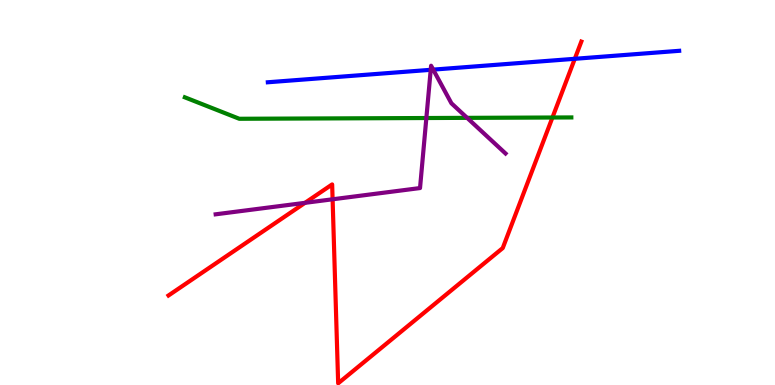[{'lines': ['blue', 'red'], 'intersections': [{'x': 7.42, 'y': 8.47}]}, {'lines': ['green', 'red'], 'intersections': [{'x': 7.13, 'y': 6.95}]}, {'lines': ['purple', 'red'], 'intersections': [{'x': 3.94, 'y': 4.73}, {'x': 4.29, 'y': 4.82}]}, {'lines': ['blue', 'green'], 'intersections': []}, {'lines': ['blue', 'purple'], 'intersections': [{'x': 5.56, 'y': 8.19}, {'x': 5.59, 'y': 8.19}]}, {'lines': ['green', 'purple'], 'intersections': [{'x': 5.5, 'y': 6.93}, {'x': 6.03, 'y': 6.94}]}]